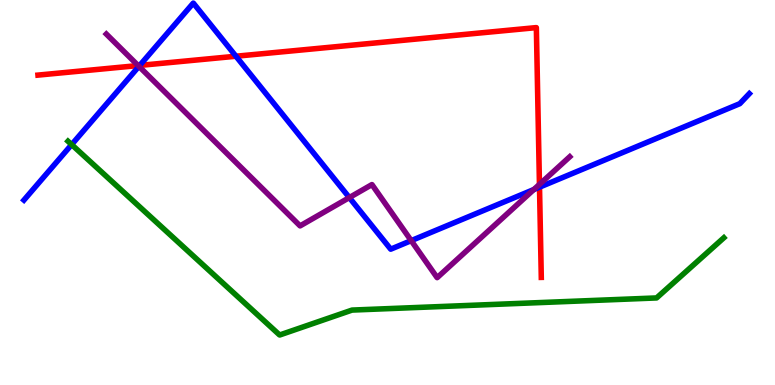[{'lines': ['blue', 'red'], 'intersections': [{'x': 1.8, 'y': 8.3}, {'x': 3.04, 'y': 8.54}, {'x': 6.96, 'y': 5.14}]}, {'lines': ['green', 'red'], 'intersections': []}, {'lines': ['purple', 'red'], 'intersections': [{'x': 1.78, 'y': 8.3}, {'x': 6.96, 'y': 5.21}]}, {'lines': ['blue', 'green'], 'intersections': [{'x': 0.924, 'y': 6.24}]}, {'lines': ['blue', 'purple'], 'intersections': [{'x': 1.79, 'y': 8.28}, {'x': 4.51, 'y': 4.87}, {'x': 5.31, 'y': 3.75}, {'x': 6.89, 'y': 5.08}]}, {'lines': ['green', 'purple'], 'intersections': []}]